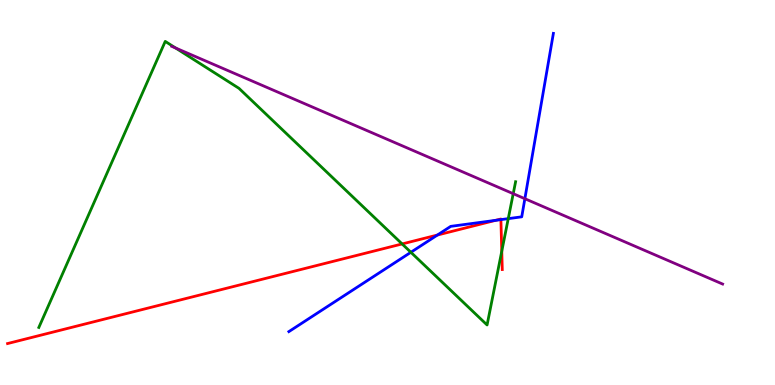[{'lines': ['blue', 'red'], 'intersections': [{'x': 5.64, 'y': 3.9}, {'x': 6.4, 'y': 4.28}, {'x': 6.46, 'y': 4.3}]}, {'lines': ['green', 'red'], 'intersections': [{'x': 5.19, 'y': 3.66}, {'x': 6.47, 'y': 3.47}]}, {'lines': ['purple', 'red'], 'intersections': []}, {'lines': ['blue', 'green'], 'intersections': [{'x': 5.3, 'y': 3.45}, {'x': 6.56, 'y': 4.32}]}, {'lines': ['blue', 'purple'], 'intersections': [{'x': 6.77, 'y': 4.84}]}, {'lines': ['green', 'purple'], 'intersections': [{'x': 2.27, 'y': 8.75}, {'x': 6.62, 'y': 4.97}]}]